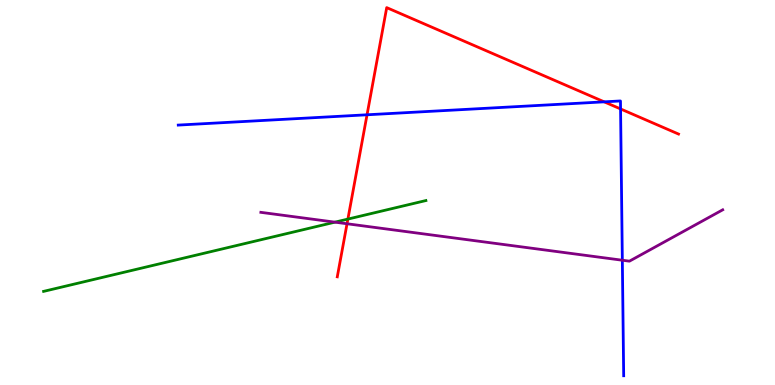[{'lines': ['blue', 'red'], 'intersections': [{'x': 4.74, 'y': 7.02}, {'x': 7.8, 'y': 7.35}, {'x': 8.01, 'y': 7.17}]}, {'lines': ['green', 'red'], 'intersections': [{'x': 4.49, 'y': 4.31}]}, {'lines': ['purple', 'red'], 'intersections': [{'x': 4.48, 'y': 4.19}]}, {'lines': ['blue', 'green'], 'intersections': []}, {'lines': ['blue', 'purple'], 'intersections': [{'x': 8.03, 'y': 3.24}]}, {'lines': ['green', 'purple'], 'intersections': [{'x': 4.32, 'y': 4.23}]}]